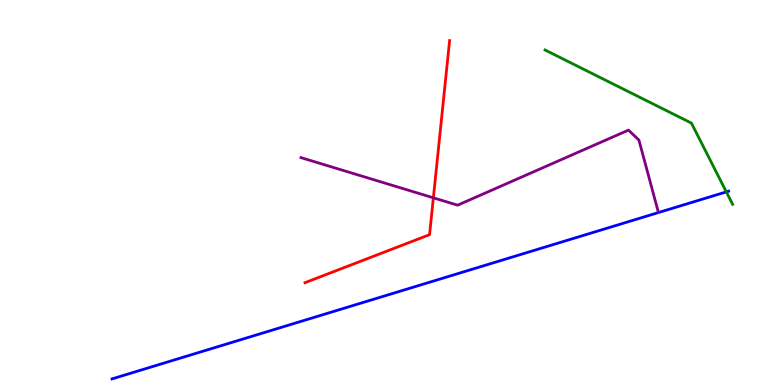[{'lines': ['blue', 'red'], 'intersections': []}, {'lines': ['green', 'red'], 'intersections': []}, {'lines': ['purple', 'red'], 'intersections': [{'x': 5.59, 'y': 4.86}]}, {'lines': ['blue', 'green'], 'intersections': [{'x': 9.37, 'y': 5.02}]}, {'lines': ['blue', 'purple'], 'intersections': []}, {'lines': ['green', 'purple'], 'intersections': []}]